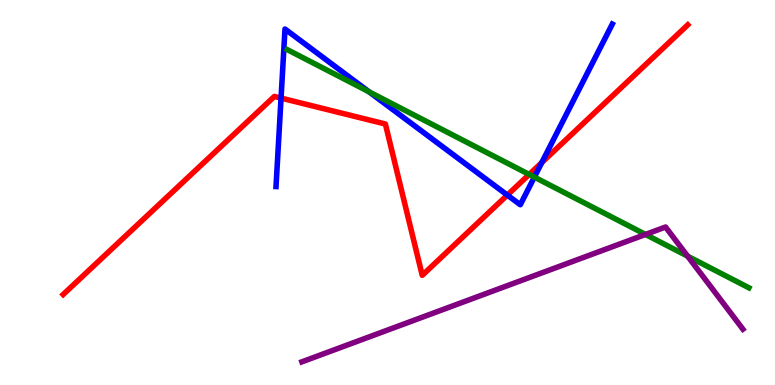[{'lines': ['blue', 'red'], 'intersections': [{'x': 3.63, 'y': 7.45}, {'x': 6.55, 'y': 4.93}, {'x': 6.99, 'y': 5.78}]}, {'lines': ['green', 'red'], 'intersections': [{'x': 6.83, 'y': 5.47}]}, {'lines': ['purple', 'red'], 'intersections': []}, {'lines': ['blue', 'green'], 'intersections': [{'x': 4.76, 'y': 7.61}, {'x': 6.9, 'y': 5.4}]}, {'lines': ['blue', 'purple'], 'intersections': []}, {'lines': ['green', 'purple'], 'intersections': [{'x': 8.33, 'y': 3.91}, {'x': 8.87, 'y': 3.35}]}]